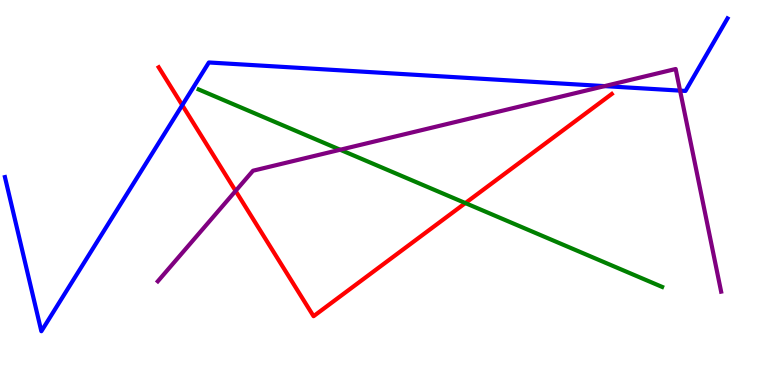[{'lines': ['blue', 'red'], 'intersections': [{'x': 2.35, 'y': 7.27}]}, {'lines': ['green', 'red'], 'intersections': [{'x': 6.0, 'y': 4.73}]}, {'lines': ['purple', 'red'], 'intersections': [{'x': 3.04, 'y': 5.04}]}, {'lines': ['blue', 'green'], 'intersections': []}, {'lines': ['blue', 'purple'], 'intersections': [{'x': 7.8, 'y': 7.76}, {'x': 8.78, 'y': 7.65}]}, {'lines': ['green', 'purple'], 'intersections': [{'x': 4.39, 'y': 6.11}]}]